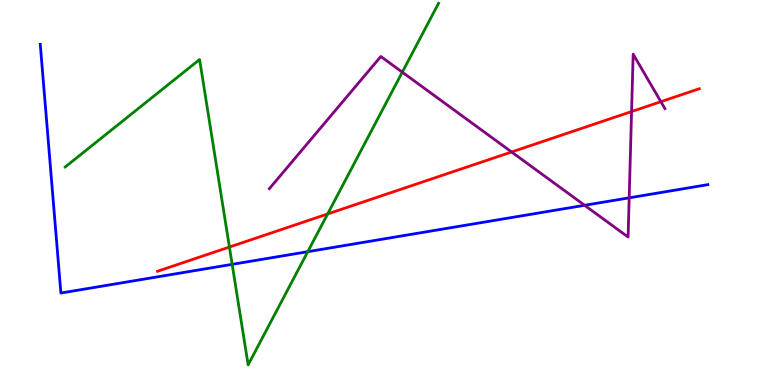[{'lines': ['blue', 'red'], 'intersections': []}, {'lines': ['green', 'red'], 'intersections': [{'x': 2.96, 'y': 3.58}, {'x': 4.23, 'y': 4.44}]}, {'lines': ['purple', 'red'], 'intersections': [{'x': 6.6, 'y': 6.05}, {'x': 8.15, 'y': 7.1}, {'x': 8.53, 'y': 7.36}]}, {'lines': ['blue', 'green'], 'intersections': [{'x': 3.0, 'y': 3.13}, {'x': 3.97, 'y': 3.46}]}, {'lines': ['blue', 'purple'], 'intersections': [{'x': 7.54, 'y': 4.67}, {'x': 8.12, 'y': 4.86}]}, {'lines': ['green', 'purple'], 'intersections': [{'x': 5.19, 'y': 8.13}]}]